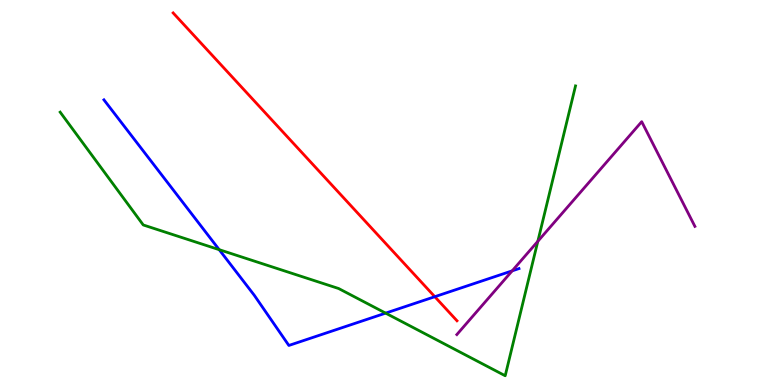[{'lines': ['blue', 'red'], 'intersections': [{'x': 5.61, 'y': 2.29}]}, {'lines': ['green', 'red'], 'intersections': []}, {'lines': ['purple', 'red'], 'intersections': []}, {'lines': ['blue', 'green'], 'intersections': [{'x': 2.83, 'y': 3.52}, {'x': 4.98, 'y': 1.87}]}, {'lines': ['blue', 'purple'], 'intersections': [{'x': 6.61, 'y': 2.96}]}, {'lines': ['green', 'purple'], 'intersections': [{'x': 6.94, 'y': 3.73}]}]